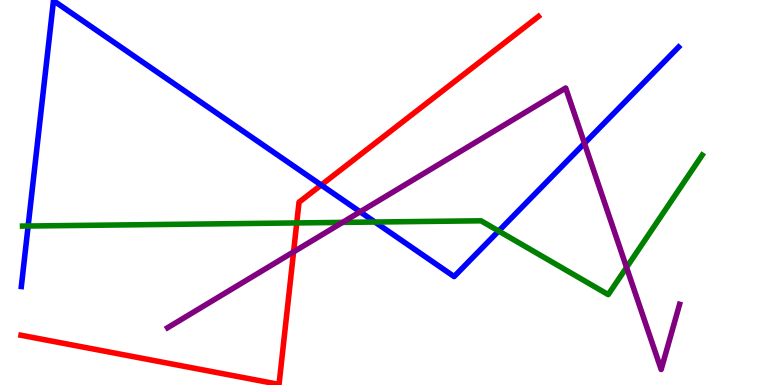[{'lines': ['blue', 'red'], 'intersections': [{'x': 4.14, 'y': 5.19}]}, {'lines': ['green', 'red'], 'intersections': [{'x': 3.83, 'y': 4.21}]}, {'lines': ['purple', 'red'], 'intersections': [{'x': 3.79, 'y': 3.46}]}, {'lines': ['blue', 'green'], 'intersections': [{'x': 0.363, 'y': 4.13}, {'x': 4.84, 'y': 4.23}, {'x': 6.43, 'y': 4.0}]}, {'lines': ['blue', 'purple'], 'intersections': [{'x': 4.65, 'y': 4.5}, {'x': 7.54, 'y': 6.28}]}, {'lines': ['green', 'purple'], 'intersections': [{'x': 4.42, 'y': 4.22}, {'x': 8.08, 'y': 3.05}]}]